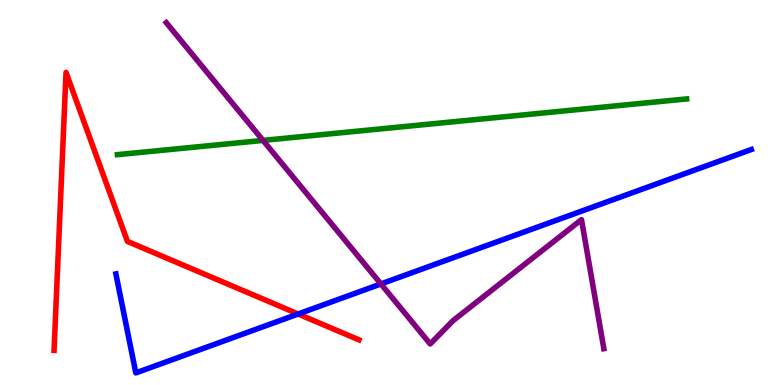[{'lines': ['blue', 'red'], 'intersections': [{'x': 3.85, 'y': 1.84}]}, {'lines': ['green', 'red'], 'intersections': []}, {'lines': ['purple', 'red'], 'intersections': []}, {'lines': ['blue', 'green'], 'intersections': []}, {'lines': ['blue', 'purple'], 'intersections': [{'x': 4.92, 'y': 2.62}]}, {'lines': ['green', 'purple'], 'intersections': [{'x': 3.39, 'y': 6.35}]}]